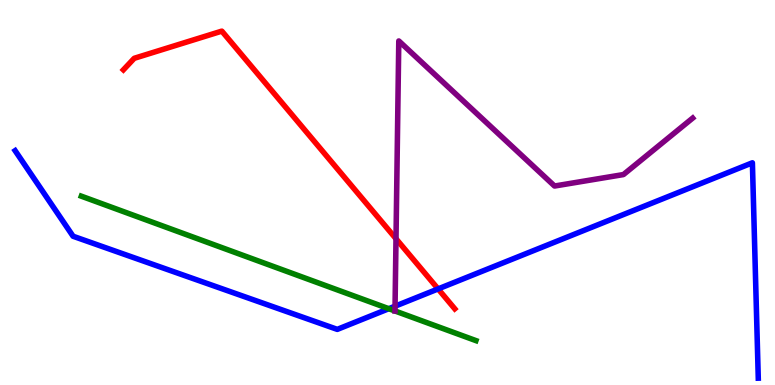[{'lines': ['blue', 'red'], 'intersections': [{'x': 5.65, 'y': 2.5}]}, {'lines': ['green', 'red'], 'intersections': []}, {'lines': ['purple', 'red'], 'intersections': [{'x': 5.11, 'y': 3.8}]}, {'lines': ['blue', 'green'], 'intersections': [{'x': 5.02, 'y': 1.98}]}, {'lines': ['blue', 'purple'], 'intersections': [{'x': 5.1, 'y': 2.05}]}, {'lines': ['green', 'purple'], 'intersections': [{'x': 5.1, 'y': 1.92}]}]